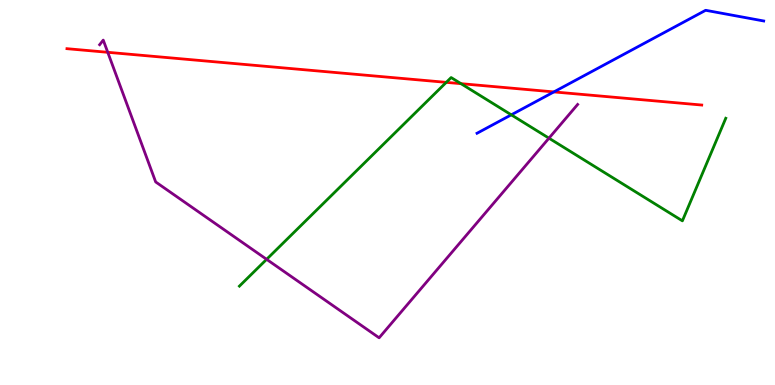[{'lines': ['blue', 'red'], 'intersections': [{'x': 7.15, 'y': 7.61}]}, {'lines': ['green', 'red'], 'intersections': [{'x': 5.76, 'y': 7.86}, {'x': 5.95, 'y': 7.83}]}, {'lines': ['purple', 'red'], 'intersections': [{'x': 1.39, 'y': 8.64}]}, {'lines': ['blue', 'green'], 'intersections': [{'x': 6.6, 'y': 7.02}]}, {'lines': ['blue', 'purple'], 'intersections': []}, {'lines': ['green', 'purple'], 'intersections': [{'x': 3.44, 'y': 3.26}, {'x': 7.08, 'y': 6.41}]}]